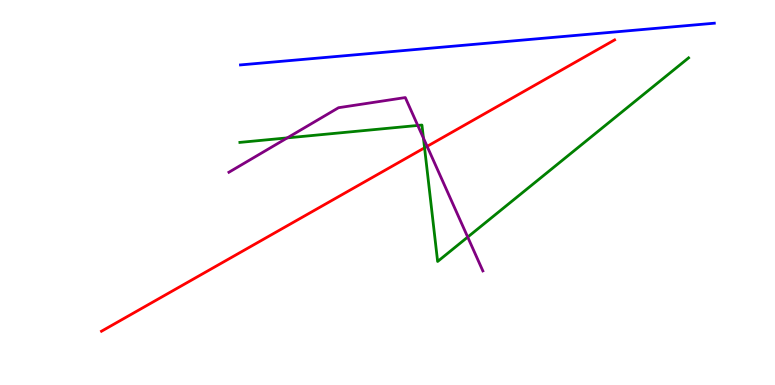[{'lines': ['blue', 'red'], 'intersections': []}, {'lines': ['green', 'red'], 'intersections': [{'x': 5.48, 'y': 6.16}]}, {'lines': ['purple', 'red'], 'intersections': [{'x': 5.51, 'y': 6.2}]}, {'lines': ['blue', 'green'], 'intersections': []}, {'lines': ['blue', 'purple'], 'intersections': []}, {'lines': ['green', 'purple'], 'intersections': [{'x': 3.71, 'y': 6.42}, {'x': 5.39, 'y': 6.74}, {'x': 5.46, 'y': 6.41}, {'x': 6.03, 'y': 3.84}]}]